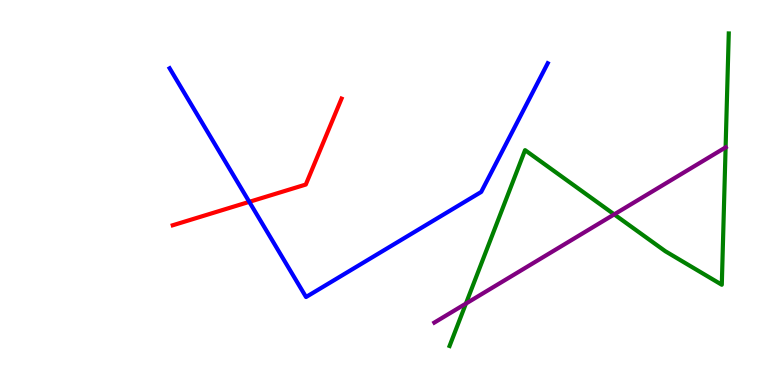[{'lines': ['blue', 'red'], 'intersections': [{'x': 3.22, 'y': 4.76}]}, {'lines': ['green', 'red'], 'intersections': []}, {'lines': ['purple', 'red'], 'intersections': []}, {'lines': ['blue', 'green'], 'intersections': []}, {'lines': ['blue', 'purple'], 'intersections': []}, {'lines': ['green', 'purple'], 'intersections': [{'x': 6.01, 'y': 2.11}, {'x': 7.93, 'y': 4.43}, {'x': 9.36, 'y': 6.17}]}]